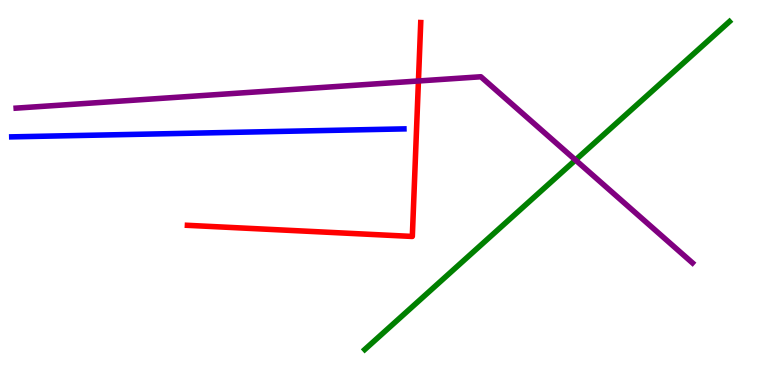[{'lines': ['blue', 'red'], 'intersections': []}, {'lines': ['green', 'red'], 'intersections': []}, {'lines': ['purple', 'red'], 'intersections': [{'x': 5.4, 'y': 7.9}]}, {'lines': ['blue', 'green'], 'intersections': []}, {'lines': ['blue', 'purple'], 'intersections': []}, {'lines': ['green', 'purple'], 'intersections': [{'x': 7.43, 'y': 5.84}]}]